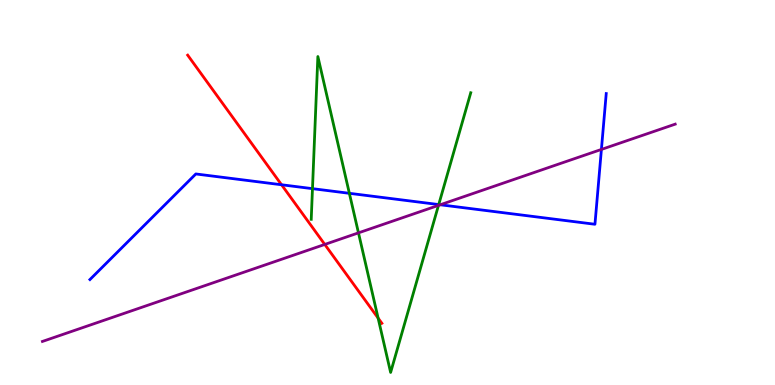[{'lines': ['blue', 'red'], 'intersections': [{'x': 3.63, 'y': 5.2}]}, {'lines': ['green', 'red'], 'intersections': [{'x': 4.88, 'y': 1.74}]}, {'lines': ['purple', 'red'], 'intersections': [{'x': 4.19, 'y': 3.65}]}, {'lines': ['blue', 'green'], 'intersections': [{'x': 4.03, 'y': 5.1}, {'x': 4.51, 'y': 4.98}, {'x': 5.66, 'y': 4.69}]}, {'lines': ['blue', 'purple'], 'intersections': [{'x': 5.68, 'y': 4.68}, {'x': 7.76, 'y': 6.12}]}, {'lines': ['green', 'purple'], 'intersections': [{'x': 4.63, 'y': 3.95}, {'x': 5.66, 'y': 4.67}]}]